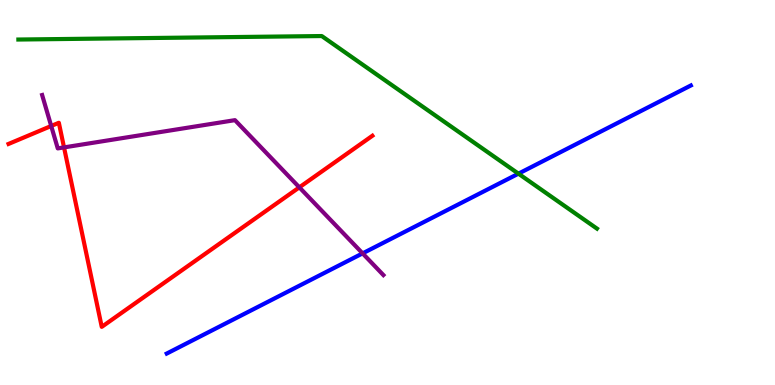[{'lines': ['blue', 'red'], 'intersections': []}, {'lines': ['green', 'red'], 'intersections': []}, {'lines': ['purple', 'red'], 'intersections': [{'x': 0.661, 'y': 6.73}, {'x': 0.826, 'y': 6.17}, {'x': 3.86, 'y': 5.13}]}, {'lines': ['blue', 'green'], 'intersections': [{'x': 6.69, 'y': 5.49}]}, {'lines': ['blue', 'purple'], 'intersections': [{'x': 4.68, 'y': 3.42}]}, {'lines': ['green', 'purple'], 'intersections': []}]